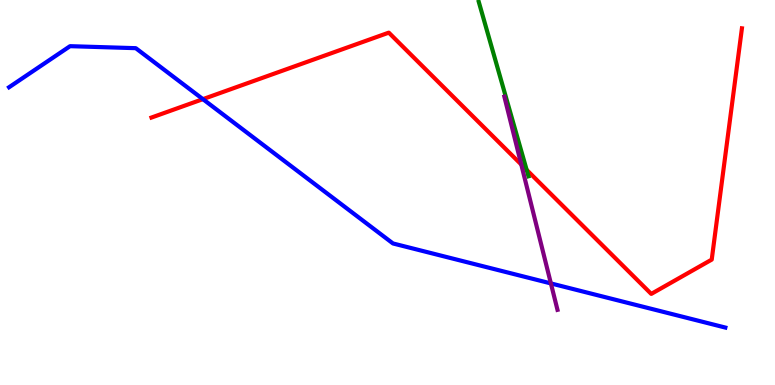[{'lines': ['blue', 'red'], 'intersections': [{'x': 2.62, 'y': 7.42}]}, {'lines': ['green', 'red'], 'intersections': [{'x': 6.8, 'y': 5.59}]}, {'lines': ['purple', 'red'], 'intersections': [{'x': 6.73, 'y': 5.73}]}, {'lines': ['blue', 'green'], 'intersections': []}, {'lines': ['blue', 'purple'], 'intersections': [{'x': 7.11, 'y': 2.64}]}, {'lines': ['green', 'purple'], 'intersections': []}]